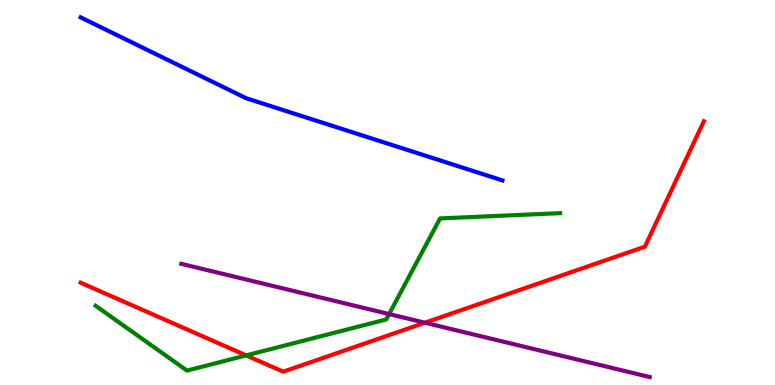[{'lines': ['blue', 'red'], 'intersections': []}, {'lines': ['green', 'red'], 'intersections': [{'x': 3.18, 'y': 0.769}]}, {'lines': ['purple', 'red'], 'intersections': [{'x': 5.48, 'y': 1.62}]}, {'lines': ['blue', 'green'], 'intersections': []}, {'lines': ['blue', 'purple'], 'intersections': []}, {'lines': ['green', 'purple'], 'intersections': [{'x': 5.02, 'y': 1.84}]}]